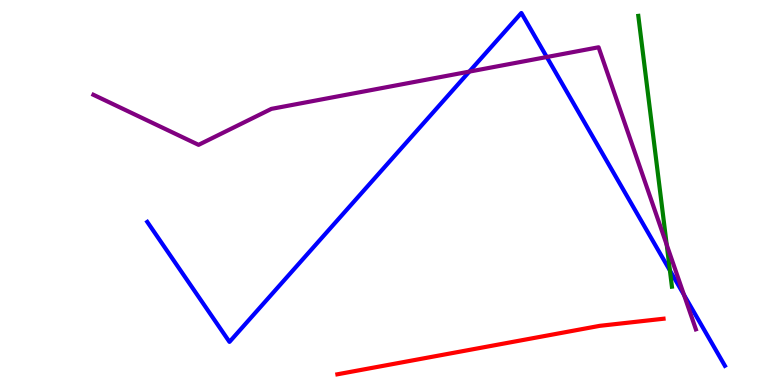[{'lines': ['blue', 'red'], 'intersections': []}, {'lines': ['green', 'red'], 'intersections': []}, {'lines': ['purple', 'red'], 'intersections': []}, {'lines': ['blue', 'green'], 'intersections': [{'x': 8.64, 'y': 2.98}]}, {'lines': ['blue', 'purple'], 'intersections': [{'x': 6.06, 'y': 8.14}, {'x': 7.06, 'y': 8.52}, {'x': 8.83, 'y': 2.34}]}, {'lines': ['green', 'purple'], 'intersections': [{'x': 8.6, 'y': 3.64}]}]